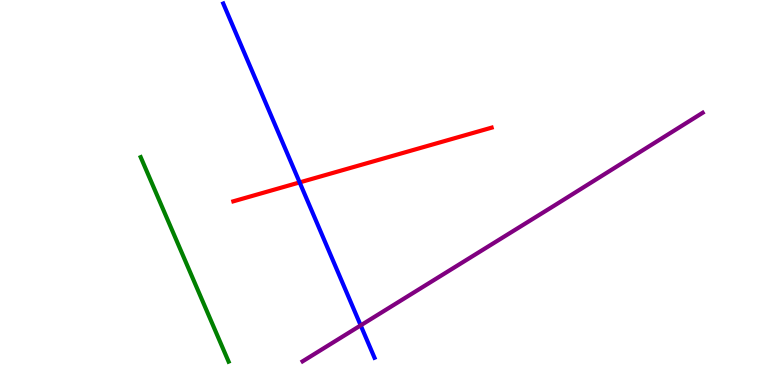[{'lines': ['blue', 'red'], 'intersections': [{'x': 3.87, 'y': 5.26}]}, {'lines': ['green', 'red'], 'intersections': []}, {'lines': ['purple', 'red'], 'intersections': []}, {'lines': ['blue', 'green'], 'intersections': []}, {'lines': ['blue', 'purple'], 'intersections': [{'x': 4.65, 'y': 1.55}]}, {'lines': ['green', 'purple'], 'intersections': []}]